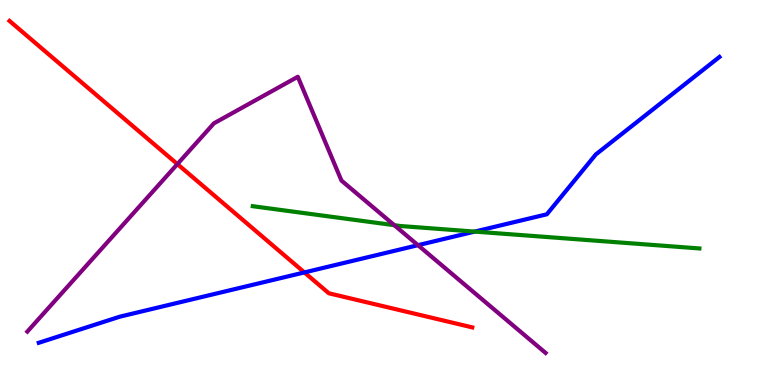[{'lines': ['blue', 'red'], 'intersections': [{'x': 3.93, 'y': 2.92}]}, {'lines': ['green', 'red'], 'intersections': []}, {'lines': ['purple', 'red'], 'intersections': [{'x': 2.29, 'y': 5.74}]}, {'lines': ['blue', 'green'], 'intersections': [{'x': 6.12, 'y': 3.98}]}, {'lines': ['blue', 'purple'], 'intersections': [{'x': 5.39, 'y': 3.63}]}, {'lines': ['green', 'purple'], 'intersections': [{'x': 5.09, 'y': 4.15}]}]